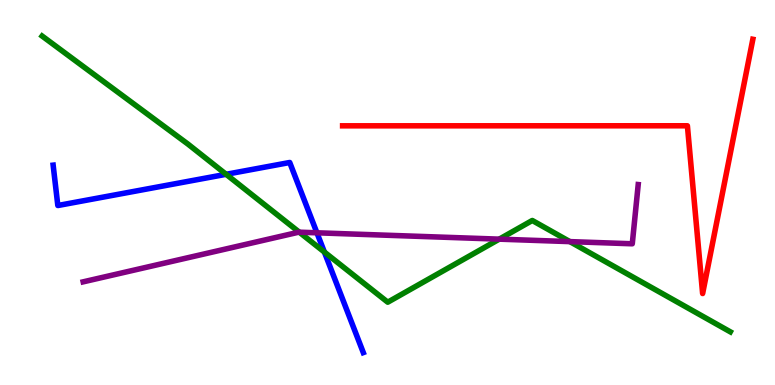[{'lines': ['blue', 'red'], 'intersections': []}, {'lines': ['green', 'red'], 'intersections': []}, {'lines': ['purple', 'red'], 'intersections': []}, {'lines': ['blue', 'green'], 'intersections': [{'x': 2.92, 'y': 5.47}, {'x': 4.19, 'y': 3.45}]}, {'lines': ['blue', 'purple'], 'intersections': [{'x': 4.09, 'y': 3.95}]}, {'lines': ['green', 'purple'], 'intersections': [{'x': 3.86, 'y': 3.97}, {'x': 6.44, 'y': 3.79}, {'x': 7.35, 'y': 3.72}]}]